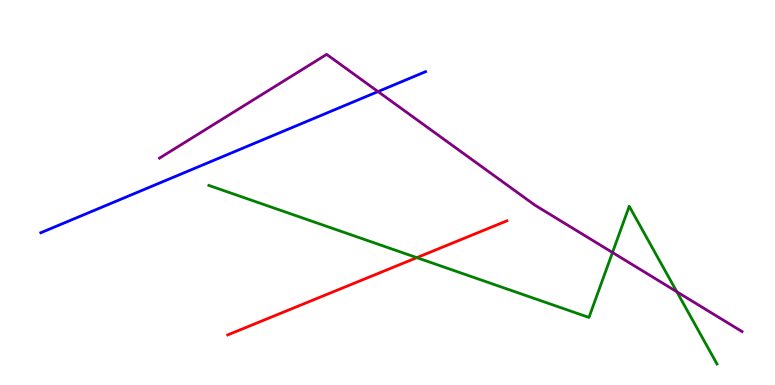[{'lines': ['blue', 'red'], 'intersections': []}, {'lines': ['green', 'red'], 'intersections': [{'x': 5.38, 'y': 3.31}]}, {'lines': ['purple', 'red'], 'intersections': []}, {'lines': ['blue', 'green'], 'intersections': []}, {'lines': ['blue', 'purple'], 'intersections': [{'x': 4.88, 'y': 7.62}]}, {'lines': ['green', 'purple'], 'intersections': [{'x': 7.9, 'y': 3.44}, {'x': 8.73, 'y': 2.42}]}]